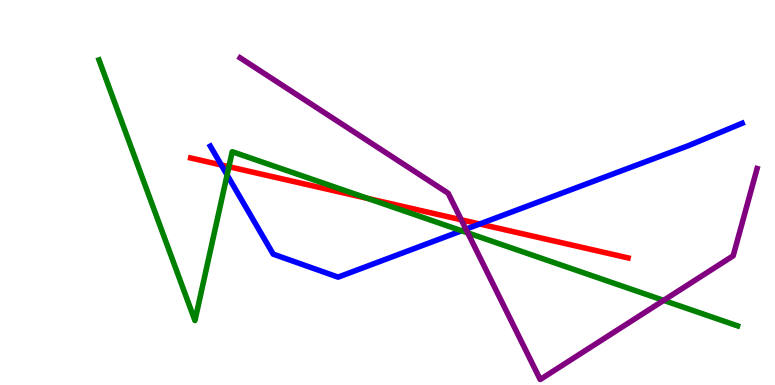[{'lines': ['blue', 'red'], 'intersections': [{'x': 2.86, 'y': 5.71}, {'x': 6.19, 'y': 4.18}]}, {'lines': ['green', 'red'], 'intersections': [{'x': 2.95, 'y': 5.67}, {'x': 4.75, 'y': 4.85}]}, {'lines': ['purple', 'red'], 'intersections': [{'x': 5.95, 'y': 4.29}]}, {'lines': ['blue', 'green'], 'intersections': [{'x': 2.93, 'y': 5.46}, {'x': 5.96, 'y': 4.01}]}, {'lines': ['blue', 'purple'], 'intersections': [{'x': 6.01, 'y': 4.05}]}, {'lines': ['green', 'purple'], 'intersections': [{'x': 6.04, 'y': 3.95}, {'x': 8.56, 'y': 2.2}]}]